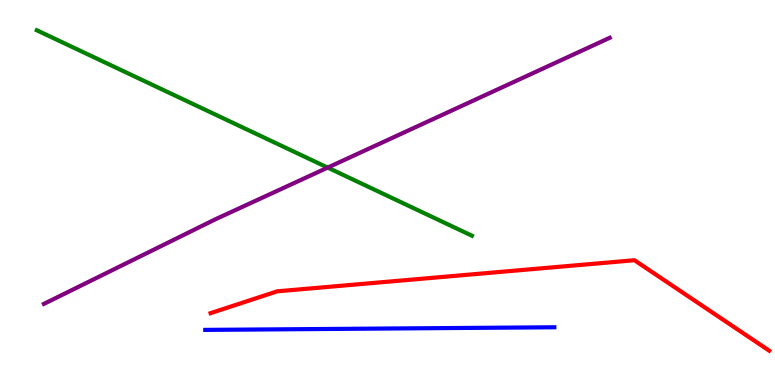[{'lines': ['blue', 'red'], 'intersections': []}, {'lines': ['green', 'red'], 'intersections': []}, {'lines': ['purple', 'red'], 'intersections': []}, {'lines': ['blue', 'green'], 'intersections': []}, {'lines': ['blue', 'purple'], 'intersections': []}, {'lines': ['green', 'purple'], 'intersections': [{'x': 4.23, 'y': 5.65}]}]